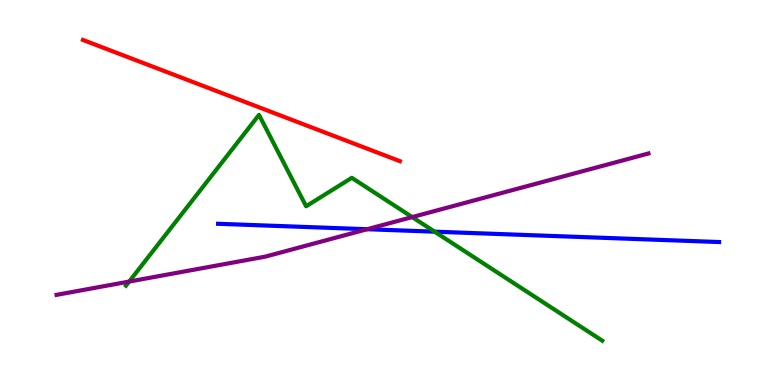[{'lines': ['blue', 'red'], 'intersections': []}, {'lines': ['green', 'red'], 'intersections': []}, {'lines': ['purple', 'red'], 'intersections': []}, {'lines': ['blue', 'green'], 'intersections': [{'x': 5.61, 'y': 3.98}]}, {'lines': ['blue', 'purple'], 'intersections': [{'x': 4.74, 'y': 4.05}]}, {'lines': ['green', 'purple'], 'intersections': [{'x': 1.67, 'y': 2.69}, {'x': 5.32, 'y': 4.36}]}]